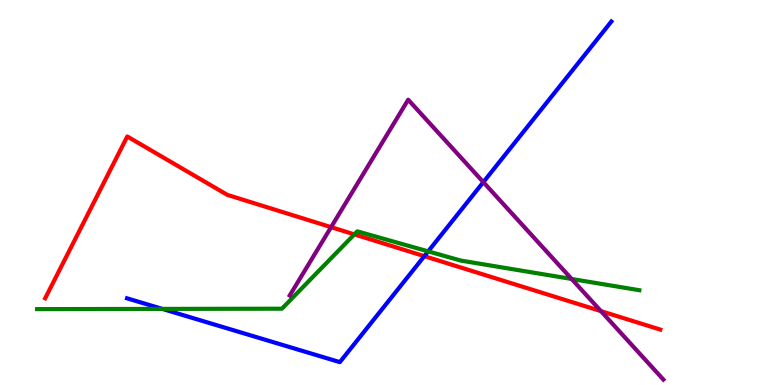[{'lines': ['blue', 'red'], 'intersections': [{'x': 5.48, 'y': 3.35}]}, {'lines': ['green', 'red'], 'intersections': [{'x': 4.57, 'y': 3.91}]}, {'lines': ['purple', 'red'], 'intersections': [{'x': 4.27, 'y': 4.1}, {'x': 7.75, 'y': 1.92}]}, {'lines': ['blue', 'green'], 'intersections': [{'x': 2.09, 'y': 1.98}, {'x': 5.52, 'y': 3.47}]}, {'lines': ['blue', 'purple'], 'intersections': [{'x': 6.24, 'y': 5.27}]}, {'lines': ['green', 'purple'], 'intersections': [{'x': 7.38, 'y': 2.75}]}]